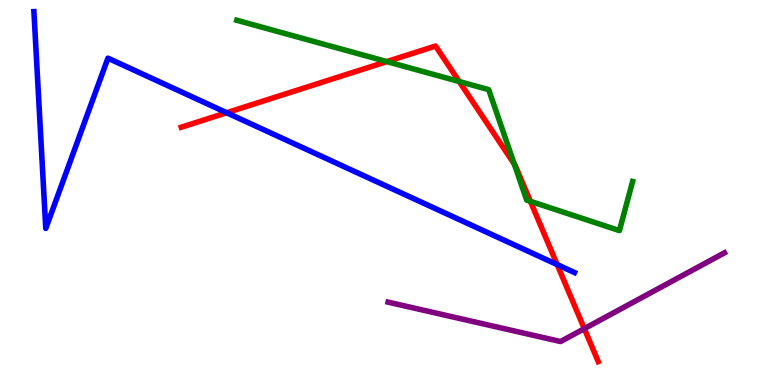[{'lines': ['blue', 'red'], 'intersections': [{'x': 2.92, 'y': 7.07}, {'x': 7.19, 'y': 3.13}]}, {'lines': ['green', 'red'], 'intersections': [{'x': 4.99, 'y': 8.4}, {'x': 5.93, 'y': 7.88}, {'x': 6.64, 'y': 5.74}, {'x': 6.84, 'y': 4.77}]}, {'lines': ['purple', 'red'], 'intersections': [{'x': 7.54, 'y': 1.46}]}, {'lines': ['blue', 'green'], 'intersections': []}, {'lines': ['blue', 'purple'], 'intersections': []}, {'lines': ['green', 'purple'], 'intersections': []}]